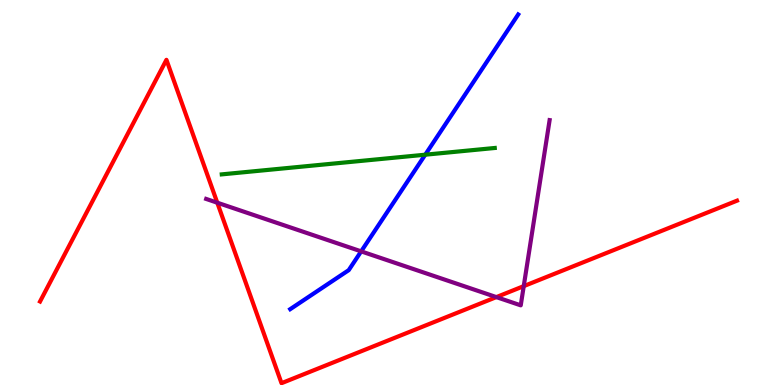[{'lines': ['blue', 'red'], 'intersections': []}, {'lines': ['green', 'red'], 'intersections': []}, {'lines': ['purple', 'red'], 'intersections': [{'x': 2.8, 'y': 4.74}, {'x': 6.4, 'y': 2.28}, {'x': 6.76, 'y': 2.57}]}, {'lines': ['blue', 'green'], 'intersections': [{'x': 5.49, 'y': 5.98}]}, {'lines': ['blue', 'purple'], 'intersections': [{'x': 4.66, 'y': 3.47}]}, {'lines': ['green', 'purple'], 'intersections': []}]